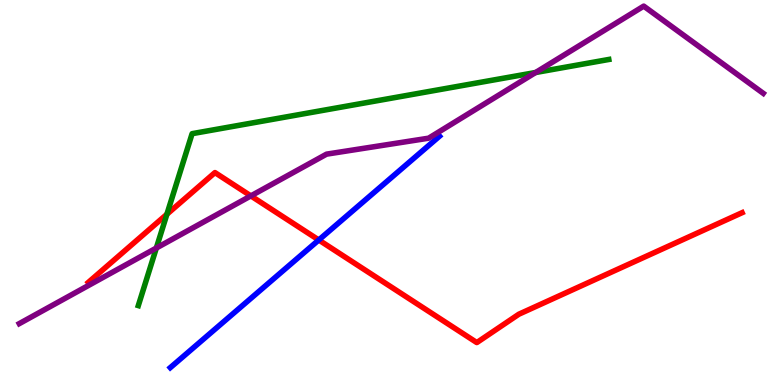[{'lines': ['blue', 'red'], 'intersections': [{'x': 4.11, 'y': 3.77}]}, {'lines': ['green', 'red'], 'intersections': [{'x': 2.15, 'y': 4.43}]}, {'lines': ['purple', 'red'], 'intersections': [{'x': 3.24, 'y': 4.91}]}, {'lines': ['blue', 'green'], 'intersections': []}, {'lines': ['blue', 'purple'], 'intersections': []}, {'lines': ['green', 'purple'], 'intersections': [{'x': 2.02, 'y': 3.56}, {'x': 6.91, 'y': 8.12}]}]